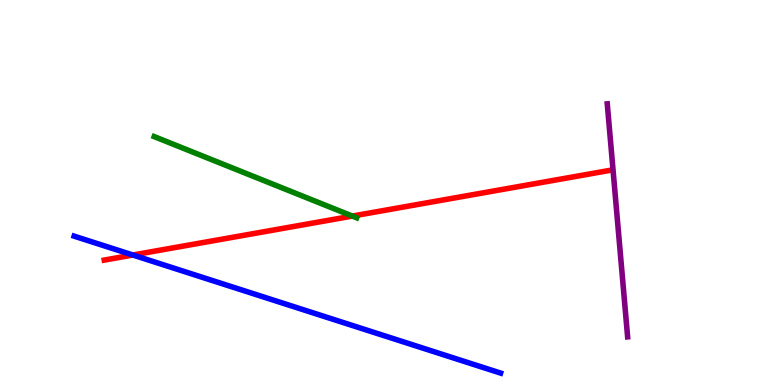[{'lines': ['blue', 'red'], 'intersections': [{'x': 1.71, 'y': 3.38}]}, {'lines': ['green', 'red'], 'intersections': [{'x': 4.55, 'y': 4.39}]}, {'lines': ['purple', 'red'], 'intersections': []}, {'lines': ['blue', 'green'], 'intersections': []}, {'lines': ['blue', 'purple'], 'intersections': []}, {'lines': ['green', 'purple'], 'intersections': []}]